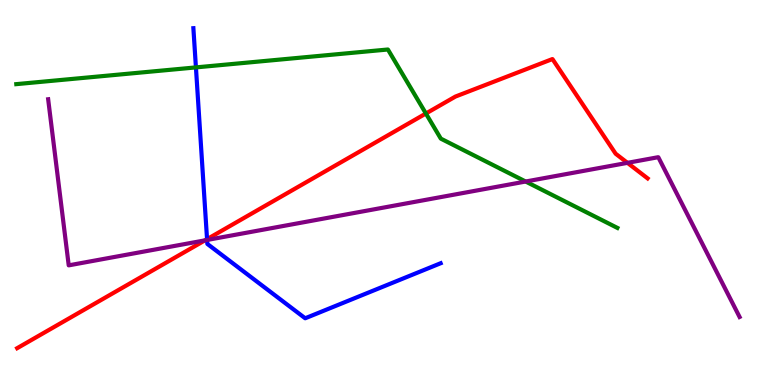[{'lines': ['blue', 'red'], 'intersections': [{'x': 2.67, 'y': 3.79}]}, {'lines': ['green', 'red'], 'intersections': [{'x': 5.5, 'y': 7.05}]}, {'lines': ['purple', 'red'], 'intersections': [{'x': 2.64, 'y': 3.76}, {'x': 8.1, 'y': 5.77}]}, {'lines': ['blue', 'green'], 'intersections': [{'x': 2.53, 'y': 8.25}]}, {'lines': ['blue', 'purple'], 'intersections': [{'x': 2.67, 'y': 3.77}]}, {'lines': ['green', 'purple'], 'intersections': [{'x': 6.78, 'y': 5.29}]}]